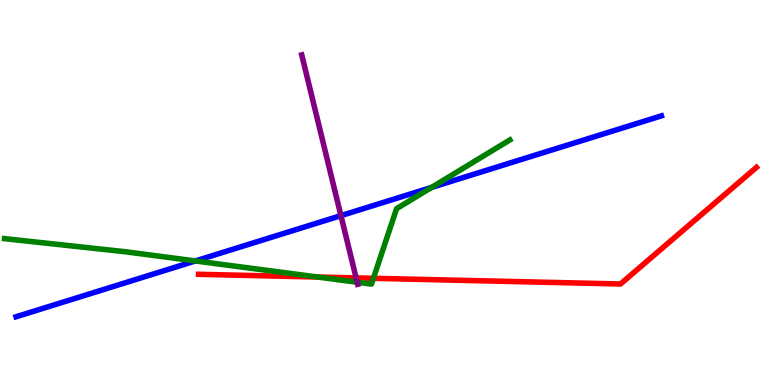[{'lines': ['blue', 'red'], 'intersections': []}, {'lines': ['green', 'red'], 'intersections': [{'x': 4.1, 'y': 2.8}, {'x': 4.82, 'y': 2.77}]}, {'lines': ['purple', 'red'], 'intersections': [{'x': 4.6, 'y': 2.78}]}, {'lines': ['blue', 'green'], 'intersections': [{'x': 2.52, 'y': 3.22}, {'x': 5.57, 'y': 5.13}]}, {'lines': ['blue', 'purple'], 'intersections': [{'x': 4.4, 'y': 4.4}]}, {'lines': ['green', 'purple'], 'intersections': [{'x': 4.61, 'y': 2.67}]}]